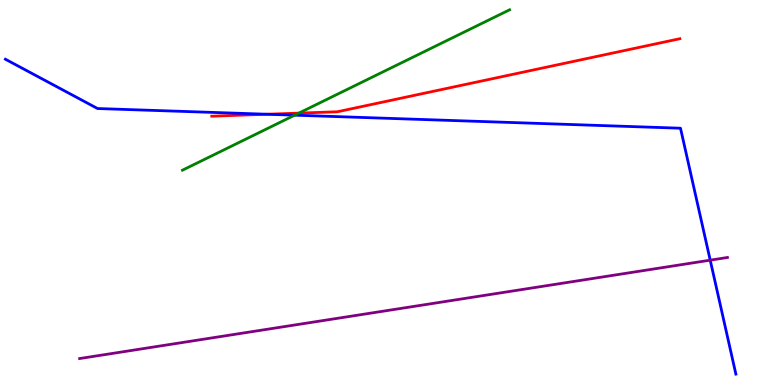[{'lines': ['blue', 'red'], 'intersections': [{'x': 3.45, 'y': 7.03}]}, {'lines': ['green', 'red'], 'intersections': [{'x': 3.86, 'y': 7.06}]}, {'lines': ['purple', 'red'], 'intersections': []}, {'lines': ['blue', 'green'], 'intersections': [{'x': 3.8, 'y': 7.01}]}, {'lines': ['blue', 'purple'], 'intersections': [{'x': 9.16, 'y': 3.24}]}, {'lines': ['green', 'purple'], 'intersections': []}]